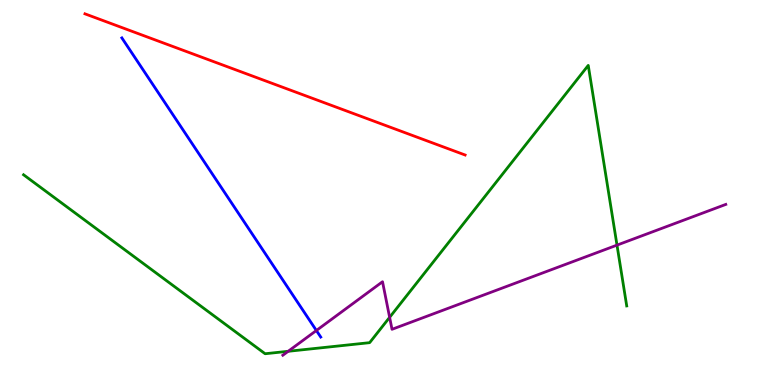[{'lines': ['blue', 'red'], 'intersections': []}, {'lines': ['green', 'red'], 'intersections': []}, {'lines': ['purple', 'red'], 'intersections': []}, {'lines': ['blue', 'green'], 'intersections': []}, {'lines': ['blue', 'purple'], 'intersections': [{'x': 4.08, 'y': 1.42}]}, {'lines': ['green', 'purple'], 'intersections': [{'x': 3.72, 'y': 0.875}, {'x': 5.03, 'y': 1.76}, {'x': 7.96, 'y': 3.63}]}]